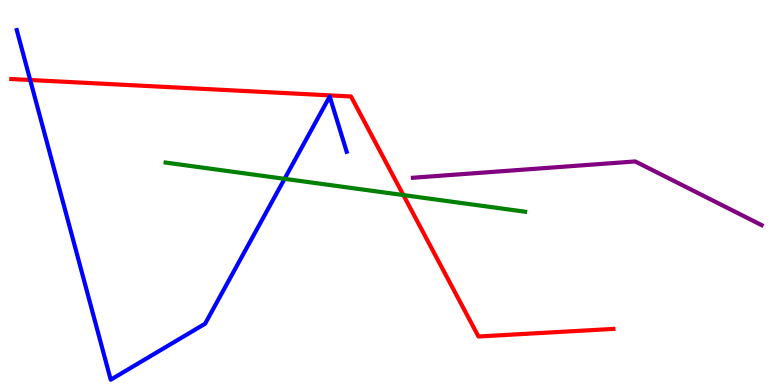[{'lines': ['blue', 'red'], 'intersections': [{'x': 0.39, 'y': 7.92}]}, {'lines': ['green', 'red'], 'intersections': [{'x': 5.2, 'y': 4.93}]}, {'lines': ['purple', 'red'], 'intersections': []}, {'lines': ['blue', 'green'], 'intersections': [{'x': 3.67, 'y': 5.36}]}, {'lines': ['blue', 'purple'], 'intersections': []}, {'lines': ['green', 'purple'], 'intersections': []}]